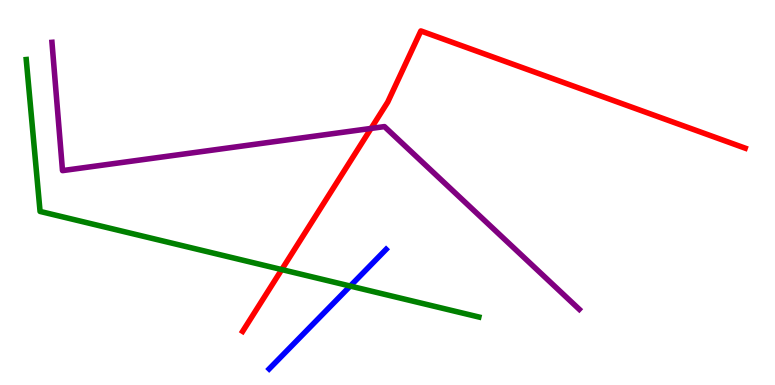[{'lines': ['blue', 'red'], 'intersections': []}, {'lines': ['green', 'red'], 'intersections': [{'x': 3.64, 'y': 3.0}]}, {'lines': ['purple', 'red'], 'intersections': [{'x': 4.79, 'y': 6.66}]}, {'lines': ['blue', 'green'], 'intersections': [{'x': 4.52, 'y': 2.57}]}, {'lines': ['blue', 'purple'], 'intersections': []}, {'lines': ['green', 'purple'], 'intersections': []}]